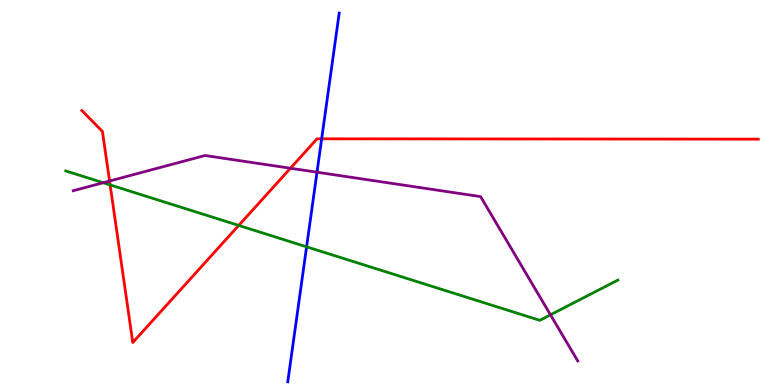[{'lines': ['blue', 'red'], 'intersections': [{'x': 4.15, 'y': 6.39}]}, {'lines': ['green', 'red'], 'intersections': [{'x': 1.42, 'y': 5.2}, {'x': 3.08, 'y': 4.14}]}, {'lines': ['purple', 'red'], 'intersections': [{'x': 1.41, 'y': 5.3}, {'x': 3.75, 'y': 5.63}]}, {'lines': ['blue', 'green'], 'intersections': [{'x': 3.96, 'y': 3.59}]}, {'lines': ['blue', 'purple'], 'intersections': [{'x': 4.09, 'y': 5.53}]}, {'lines': ['green', 'purple'], 'intersections': [{'x': 1.33, 'y': 5.25}, {'x': 7.1, 'y': 1.82}]}]